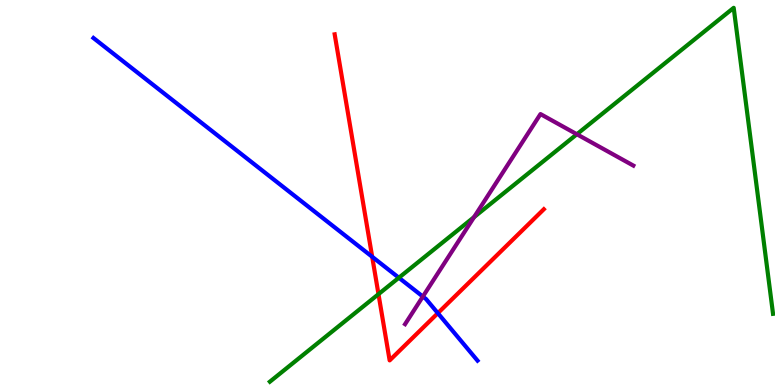[{'lines': ['blue', 'red'], 'intersections': [{'x': 4.8, 'y': 3.33}, {'x': 5.65, 'y': 1.87}]}, {'lines': ['green', 'red'], 'intersections': [{'x': 4.88, 'y': 2.36}]}, {'lines': ['purple', 'red'], 'intersections': []}, {'lines': ['blue', 'green'], 'intersections': [{'x': 5.15, 'y': 2.79}]}, {'lines': ['blue', 'purple'], 'intersections': [{'x': 5.46, 'y': 2.3}]}, {'lines': ['green', 'purple'], 'intersections': [{'x': 6.12, 'y': 4.36}, {'x': 7.44, 'y': 6.51}]}]